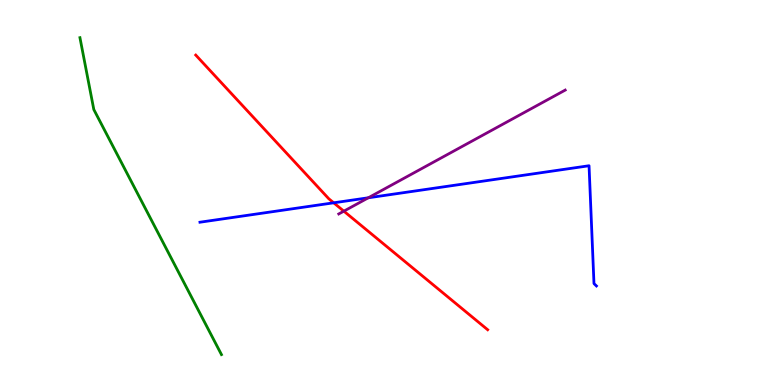[{'lines': ['blue', 'red'], 'intersections': [{'x': 4.31, 'y': 4.73}]}, {'lines': ['green', 'red'], 'intersections': []}, {'lines': ['purple', 'red'], 'intersections': [{'x': 4.44, 'y': 4.52}]}, {'lines': ['blue', 'green'], 'intersections': []}, {'lines': ['blue', 'purple'], 'intersections': [{'x': 4.75, 'y': 4.86}]}, {'lines': ['green', 'purple'], 'intersections': []}]